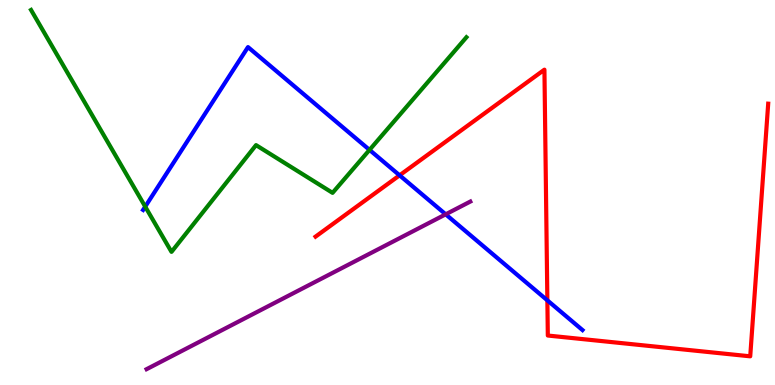[{'lines': ['blue', 'red'], 'intersections': [{'x': 5.16, 'y': 5.45}, {'x': 7.06, 'y': 2.2}]}, {'lines': ['green', 'red'], 'intersections': []}, {'lines': ['purple', 'red'], 'intersections': []}, {'lines': ['blue', 'green'], 'intersections': [{'x': 1.87, 'y': 4.63}, {'x': 4.77, 'y': 6.11}]}, {'lines': ['blue', 'purple'], 'intersections': [{'x': 5.75, 'y': 4.43}]}, {'lines': ['green', 'purple'], 'intersections': []}]